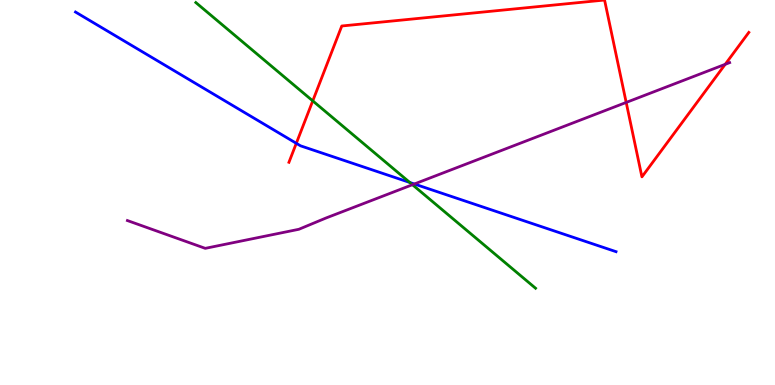[{'lines': ['blue', 'red'], 'intersections': [{'x': 3.82, 'y': 6.28}]}, {'lines': ['green', 'red'], 'intersections': [{'x': 4.04, 'y': 7.38}]}, {'lines': ['purple', 'red'], 'intersections': [{'x': 8.08, 'y': 7.34}, {'x': 9.36, 'y': 8.33}]}, {'lines': ['blue', 'green'], 'intersections': [{'x': 5.29, 'y': 5.26}]}, {'lines': ['blue', 'purple'], 'intersections': [{'x': 5.35, 'y': 5.22}]}, {'lines': ['green', 'purple'], 'intersections': [{'x': 5.32, 'y': 5.2}]}]